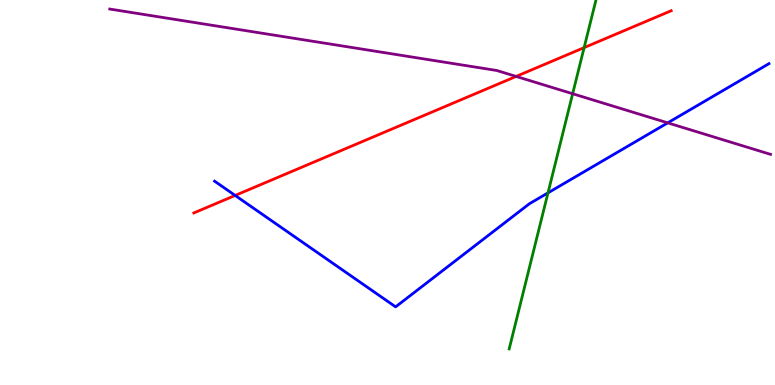[{'lines': ['blue', 'red'], 'intersections': [{'x': 3.03, 'y': 4.92}]}, {'lines': ['green', 'red'], 'intersections': [{'x': 7.54, 'y': 8.76}]}, {'lines': ['purple', 'red'], 'intersections': [{'x': 6.66, 'y': 8.01}]}, {'lines': ['blue', 'green'], 'intersections': [{'x': 7.07, 'y': 4.99}]}, {'lines': ['blue', 'purple'], 'intersections': [{'x': 8.62, 'y': 6.81}]}, {'lines': ['green', 'purple'], 'intersections': [{'x': 7.39, 'y': 7.57}]}]